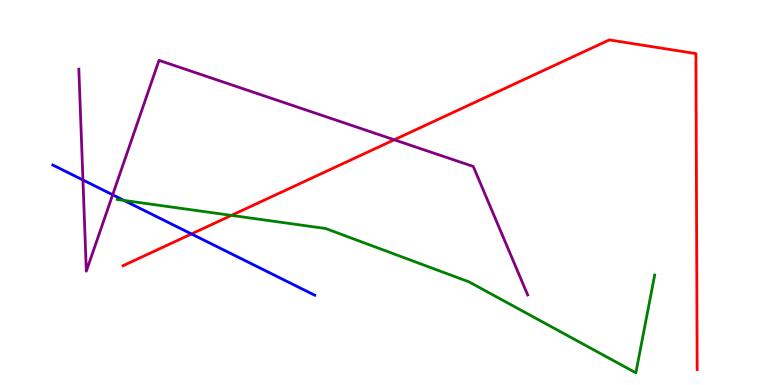[{'lines': ['blue', 'red'], 'intersections': [{'x': 2.47, 'y': 3.92}]}, {'lines': ['green', 'red'], 'intersections': [{'x': 2.99, 'y': 4.41}]}, {'lines': ['purple', 'red'], 'intersections': [{'x': 5.09, 'y': 6.37}]}, {'lines': ['blue', 'green'], 'intersections': [{'x': 1.6, 'y': 4.79}]}, {'lines': ['blue', 'purple'], 'intersections': [{'x': 1.07, 'y': 5.32}, {'x': 1.45, 'y': 4.94}]}, {'lines': ['green', 'purple'], 'intersections': []}]